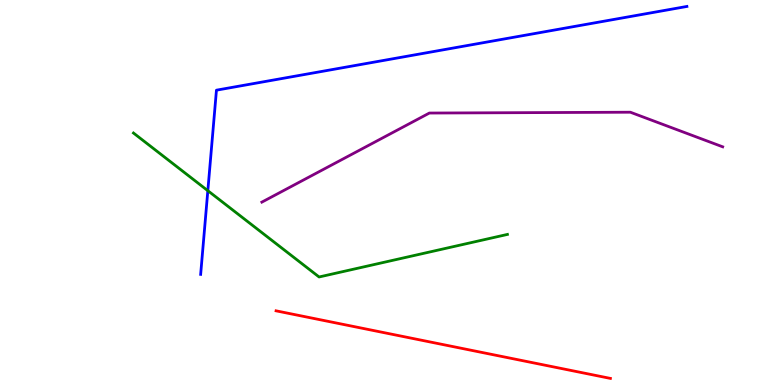[{'lines': ['blue', 'red'], 'intersections': []}, {'lines': ['green', 'red'], 'intersections': []}, {'lines': ['purple', 'red'], 'intersections': []}, {'lines': ['blue', 'green'], 'intersections': [{'x': 2.68, 'y': 5.05}]}, {'lines': ['blue', 'purple'], 'intersections': []}, {'lines': ['green', 'purple'], 'intersections': []}]